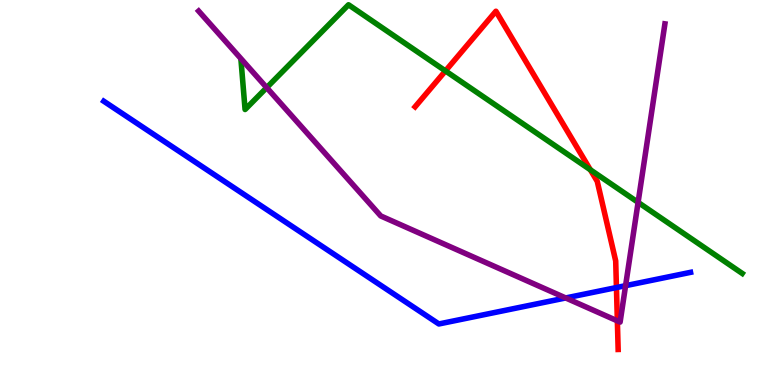[{'lines': ['blue', 'red'], 'intersections': [{'x': 7.95, 'y': 2.53}]}, {'lines': ['green', 'red'], 'intersections': [{'x': 5.75, 'y': 8.16}, {'x': 7.62, 'y': 5.59}]}, {'lines': ['purple', 'red'], 'intersections': [{'x': 7.97, 'y': 1.67}]}, {'lines': ['blue', 'green'], 'intersections': []}, {'lines': ['blue', 'purple'], 'intersections': [{'x': 7.3, 'y': 2.26}, {'x': 8.07, 'y': 2.58}]}, {'lines': ['green', 'purple'], 'intersections': [{'x': 3.44, 'y': 7.72}, {'x': 8.23, 'y': 4.74}]}]